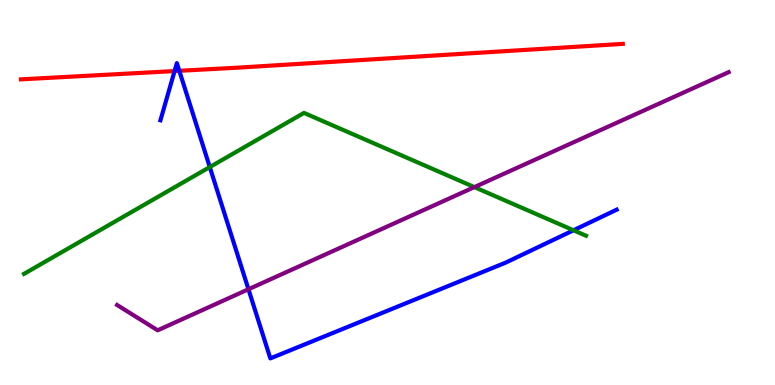[{'lines': ['blue', 'red'], 'intersections': [{'x': 2.25, 'y': 8.15}, {'x': 2.31, 'y': 8.16}]}, {'lines': ['green', 'red'], 'intersections': []}, {'lines': ['purple', 'red'], 'intersections': []}, {'lines': ['blue', 'green'], 'intersections': [{'x': 2.71, 'y': 5.66}, {'x': 7.4, 'y': 4.02}]}, {'lines': ['blue', 'purple'], 'intersections': [{'x': 3.21, 'y': 2.49}]}, {'lines': ['green', 'purple'], 'intersections': [{'x': 6.12, 'y': 5.14}]}]